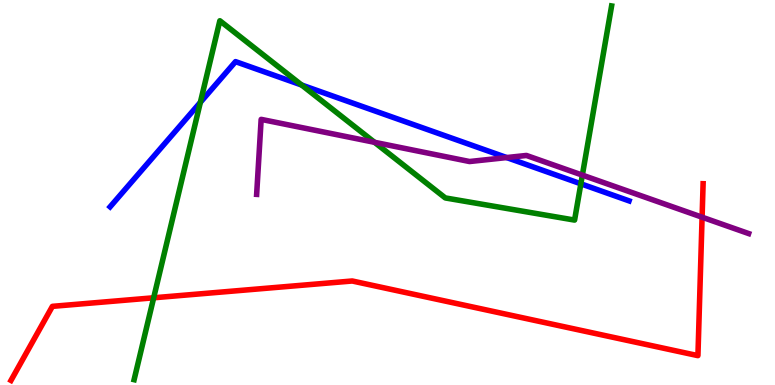[{'lines': ['blue', 'red'], 'intersections': []}, {'lines': ['green', 'red'], 'intersections': [{'x': 1.98, 'y': 2.27}]}, {'lines': ['purple', 'red'], 'intersections': [{'x': 9.06, 'y': 4.36}]}, {'lines': ['blue', 'green'], 'intersections': [{'x': 2.59, 'y': 7.34}, {'x': 3.89, 'y': 7.79}, {'x': 7.49, 'y': 5.23}]}, {'lines': ['blue', 'purple'], 'intersections': [{'x': 6.54, 'y': 5.91}]}, {'lines': ['green', 'purple'], 'intersections': [{'x': 4.83, 'y': 6.3}, {'x': 7.51, 'y': 5.45}]}]